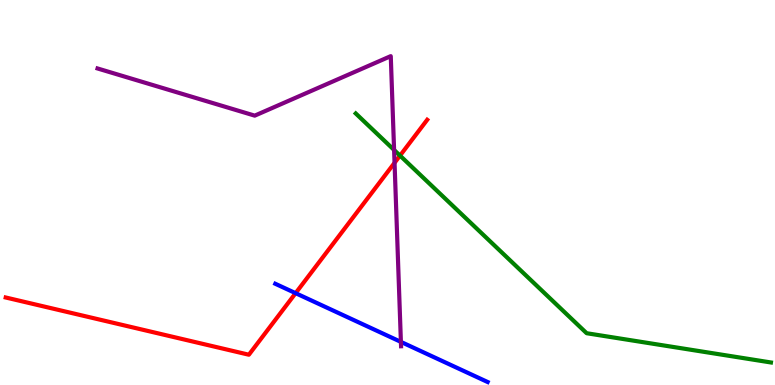[{'lines': ['blue', 'red'], 'intersections': [{'x': 3.81, 'y': 2.39}]}, {'lines': ['green', 'red'], 'intersections': [{'x': 5.16, 'y': 5.96}]}, {'lines': ['purple', 'red'], 'intersections': [{'x': 5.09, 'y': 5.77}]}, {'lines': ['blue', 'green'], 'intersections': []}, {'lines': ['blue', 'purple'], 'intersections': [{'x': 5.17, 'y': 1.12}]}, {'lines': ['green', 'purple'], 'intersections': [{'x': 5.09, 'y': 6.1}]}]